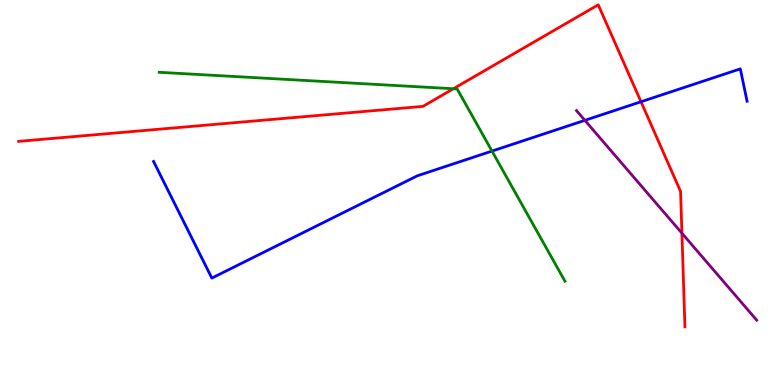[{'lines': ['blue', 'red'], 'intersections': [{'x': 8.27, 'y': 7.36}]}, {'lines': ['green', 'red'], 'intersections': [{'x': 5.85, 'y': 7.69}]}, {'lines': ['purple', 'red'], 'intersections': [{'x': 8.8, 'y': 3.94}]}, {'lines': ['blue', 'green'], 'intersections': [{'x': 6.35, 'y': 6.08}]}, {'lines': ['blue', 'purple'], 'intersections': [{'x': 7.55, 'y': 6.87}]}, {'lines': ['green', 'purple'], 'intersections': []}]